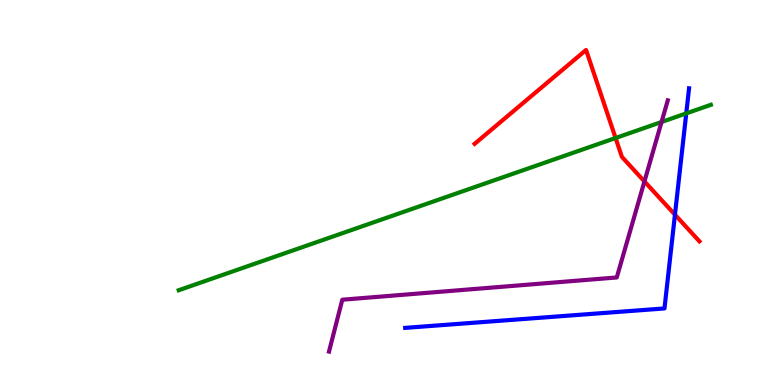[{'lines': ['blue', 'red'], 'intersections': [{'x': 8.71, 'y': 4.42}]}, {'lines': ['green', 'red'], 'intersections': [{'x': 7.94, 'y': 6.42}]}, {'lines': ['purple', 'red'], 'intersections': [{'x': 8.32, 'y': 5.29}]}, {'lines': ['blue', 'green'], 'intersections': [{'x': 8.85, 'y': 7.06}]}, {'lines': ['blue', 'purple'], 'intersections': []}, {'lines': ['green', 'purple'], 'intersections': [{'x': 8.54, 'y': 6.83}]}]